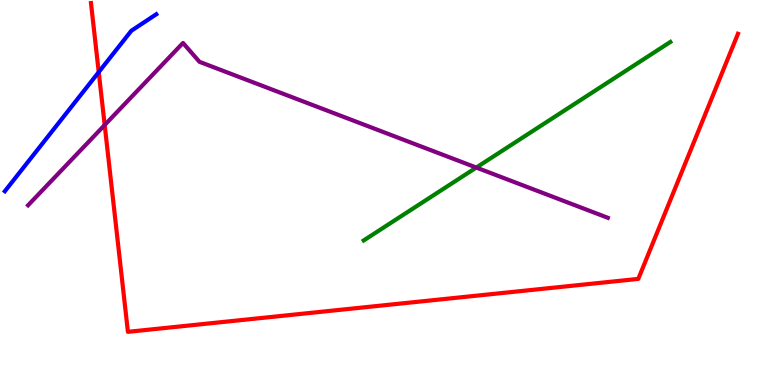[{'lines': ['blue', 'red'], 'intersections': [{'x': 1.27, 'y': 8.13}]}, {'lines': ['green', 'red'], 'intersections': []}, {'lines': ['purple', 'red'], 'intersections': [{'x': 1.35, 'y': 6.75}]}, {'lines': ['blue', 'green'], 'intersections': []}, {'lines': ['blue', 'purple'], 'intersections': []}, {'lines': ['green', 'purple'], 'intersections': [{'x': 6.15, 'y': 5.65}]}]